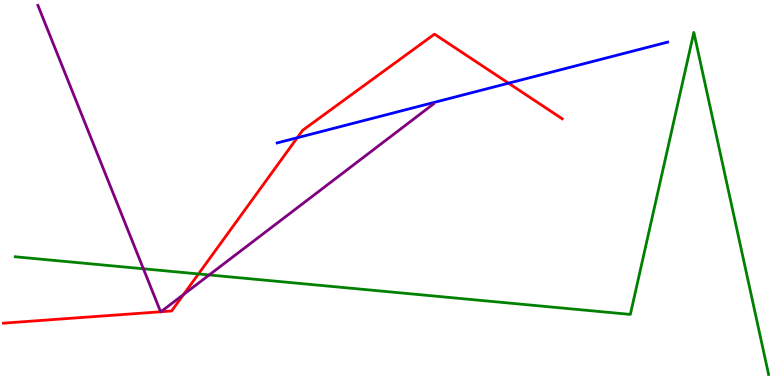[{'lines': ['blue', 'red'], 'intersections': [{'x': 3.84, 'y': 6.42}, {'x': 6.56, 'y': 7.84}]}, {'lines': ['green', 'red'], 'intersections': [{'x': 2.56, 'y': 2.88}]}, {'lines': ['purple', 'red'], 'intersections': [{'x': 2.07, 'y': 1.9}, {'x': 2.08, 'y': 1.9}, {'x': 2.37, 'y': 2.35}]}, {'lines': ['blue', 'green'], 'intersections': []}, {'lines': ['blue', 'purple'], 'intersections': []}, {'lines': ['green', 'purple'], 'intersections': [{'x': 1.85, 'y': 3.02}, {'x': 2.7, 'y': 2.86}]}]